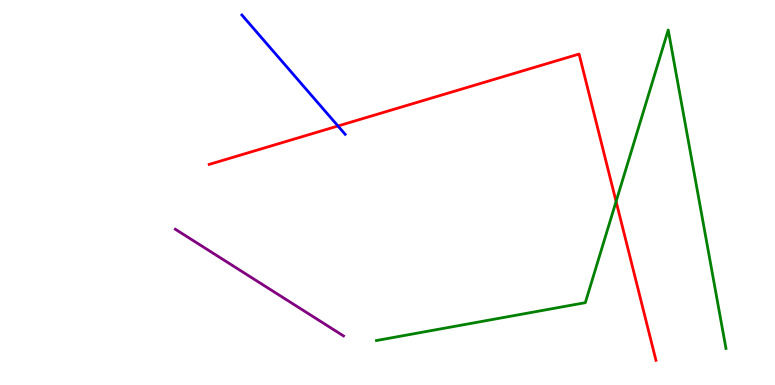[{'lines': ['blue', 'red'], 'intersections': [{'x': 4.36, 'y': 6.73}]}, {'lines': ['green', 'red'], 'intersections': [{'x': 7.95, 'y': 4.77}]}, {'lines': ['purple', 'red'], 'intersections': []}, {'lines': ['blue', 'green'], 'intersections': []}, {'lines': ['blue', 'purple'], 'intersections': []}, {'lines': ['green', 'purple'], 'intersections': []}]